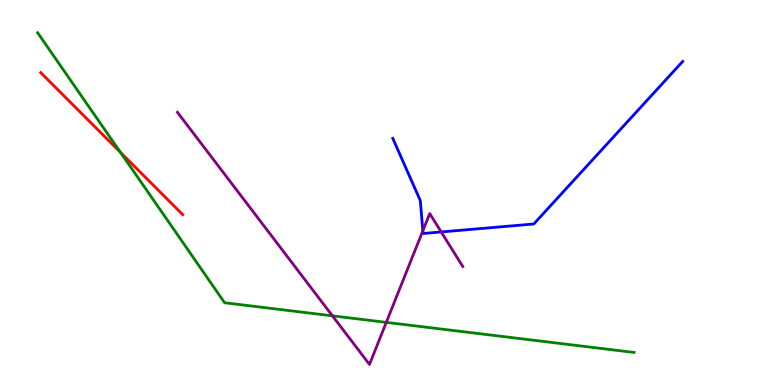[{'lines': ['blue', 'red'], 'intersections': []}, {'lines': ['green', 'red'], 'intersections': [{'x': 1.55, 'y': 6.04}]}, {'lines': ['purple', 'red'], 'intersections': []}, {'lines': ['blue', 'green'], 'intersections': []}, {'lines': ['blue', 'purple'], 'intersections': [{'x': 5.46, 'y': 4.01}, {'x': 5.69, 'y': 3.98}]}, {'lines': ['green', 'purple'], 'intersections': [{'x': 4.29, 'y': 1.8}, {'x': 4.98, 'y': 1.63}]}]